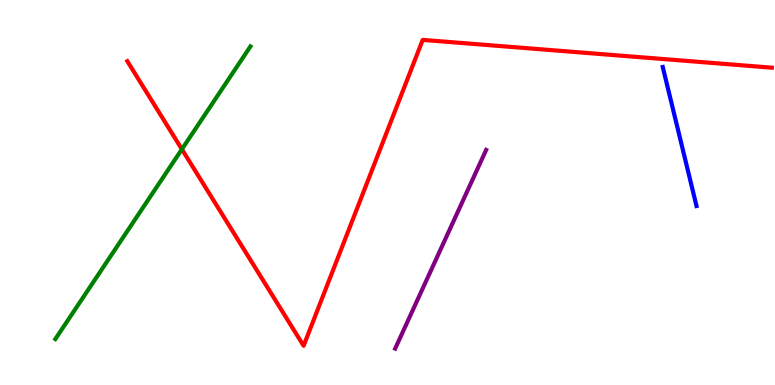[{'lines': ['blue', 'red'], 'intersections': []}, {'lines': ['green', 'red'], 'intersections': [{'x': 2.35, 'y': 6.12}]}, {'lines': ['purple', 'red'], 'intersections': []}, {'lines': ['blue', 'green'], 'intersections': []}, {'lines': ['blue', 'purple'], 'intersections': []}, {'lines': ['green', 'purple'], 'intersections': []}]